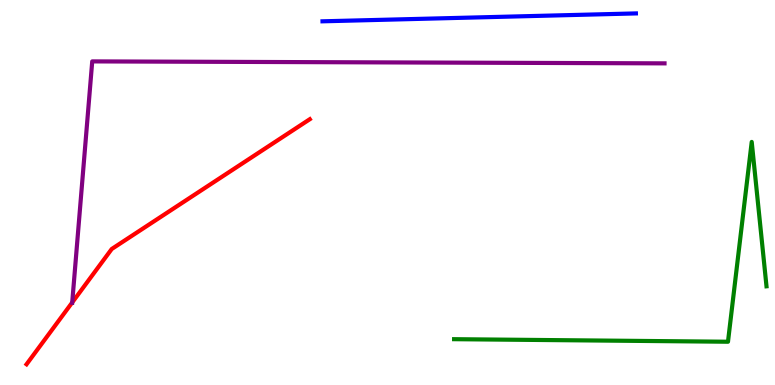[{'lines': ['blue', 'red'], 'intersections': []}, {'lines': ['green', 'red'], 'intersections': []}, {'lines': ['purple', 'red'], 'intersections': [{'x': 0.932, 'y': 2.14}]}, {'lines': ['blue', 'green'], 'intersections': []}, {'lines': ['blue', 'purple'], 'intersections': []}, {'lines': ['green', 'purple'], 'intersections': []}]